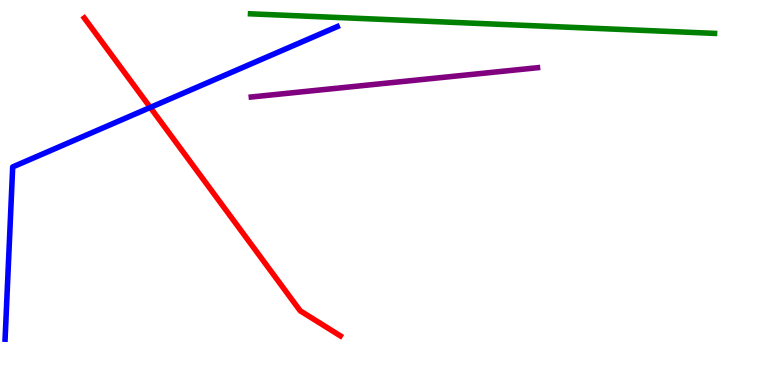[{'lines': ['blue', 'red'], 'intersections': [{'x': 1.94, 'y': 7.21}]}, {'lines': ['green', 'red'], 'intersections': []}, {'lines': ['purple', 'red'], 'intersections': []}, {'lines': ['blue', 'green'], 'intersections': []}, {'lines': ['blue', 'purple'], 'intersections': []}, {'lines': ['green', 'purple'], 'intersections': []}]